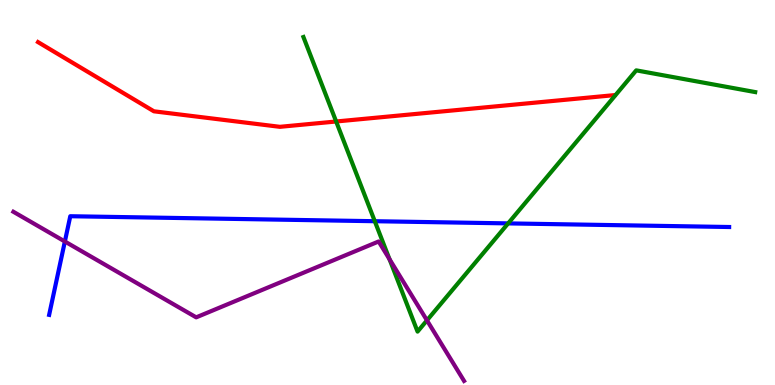[{'lines': ['blue', 'red'], 'intersections': []}, {'lines': ['green', 'red'], 'intersections': [{'x': 4.34, 'y': 6.84}]}, {'lines': ['purple', 'red'], 'intersections': []}, {'lines': ['blue', 'green'], 'intersections': [{'x': 4.84, 'y': 4.25}, {'x': 6.56, 'y': 4.2}]}, {'lines': ['blue', 'purple'], 'intersections': [{'x': 0.837, 'y': 3.73}]}, {'lines': ['green', 'purple'], 'intersections': [{'x': 5.03, 'y': 3.27}, {'x': 5.51, 'y': 1.68}]}]